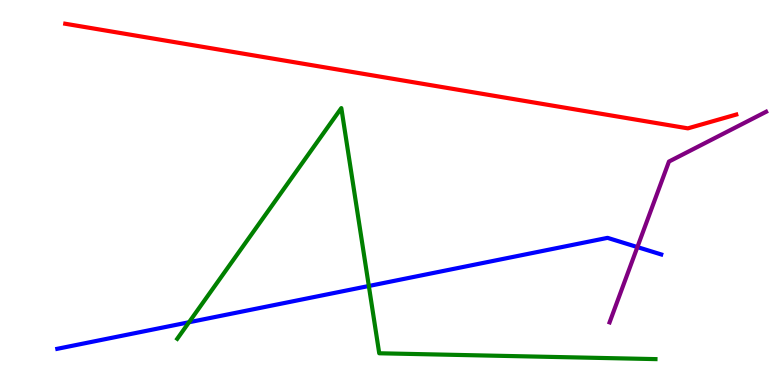[{'lines': ['blue', 'red'], 'intersections': []}, {'lines': ['green', 'red'], 'intersections': []}, {'lines': ['purple', 'red'], 'intersections': []}, {'lines': ['blue', 'green'], 'intersections': [{'x': 2.44, 'y': 1.63}, {'x': 4.76, 'y': 2.57}]}, {'lines': ['blue', 'purple'], 'intersections': [{'x': 8.22, 'y': 3.58}]}, {'lines': ['green', 'purple'], 'intersections': []}]